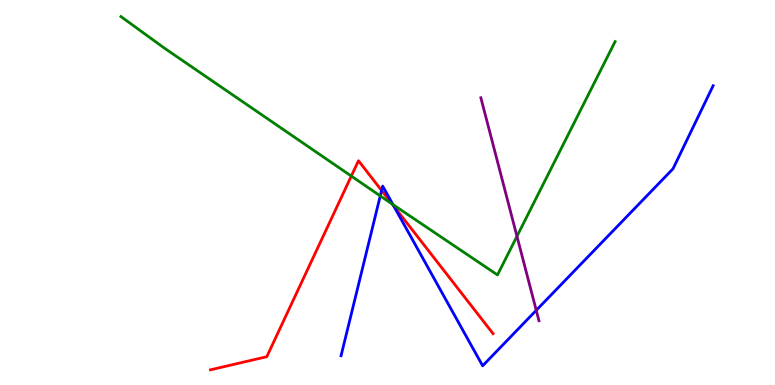[{'lines': ['blue', 'red'], 'intersections': [{'x': 4.92, 'y': 5.05}, {'x': 5.08, 'y': 4.64}]}, {'lines': ['green', 'red'], 'intersections': [{'x': 4.53, 'y': 5.43}, {'x': 5.06, 'y': 4.7}]}, {'lines': ['purple', 'red'], 'intersections': []}, {'lines': ['blue', 'green'], 'intersections': [{'x': 4.91, 'y': 4.91}, {'x': 5.07, 'y': 4.69}]}, {'lines': ['blue', 'purple'], 'intersections': [{'x': 6.92, 'y': 1.94}]}, {'lines': ['green', 'purple'], 'intersections': [{'x': 6.67, 'y': 3.86}]}]